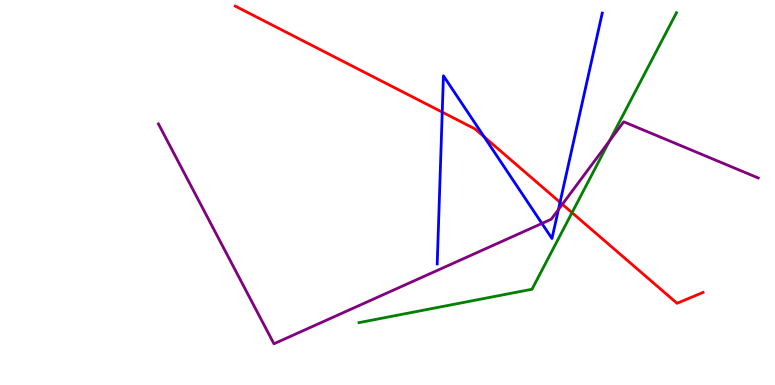[{'lines': ['blue', 'red'], 'intersections': [{'x': 5.71, 'y': 7.09}, {'x': 6.25, 'y': 6.45}, {'x': 7.23, 'y': 4.75}]}, {'lines': ['green', 'red'], 'intersections': [{'x': 7.38, 'y': 4.48}]}, {'lines': ['purple', 'red'], 'intersections': [{'x': 7.26, 'y': 4.69}]}, {'lines': ['blue', 'green'], 'intersections': []}, {'lines': ['blue', 'purple'], 'intersections': [{'x': 6.99, 'y': 4.2}, {'x': 7.21, 'y': 4.56}]}, {'lines': ['green', 'purple'], 'intersections': [{'x': 7.86, 'y': 6.34}]}]